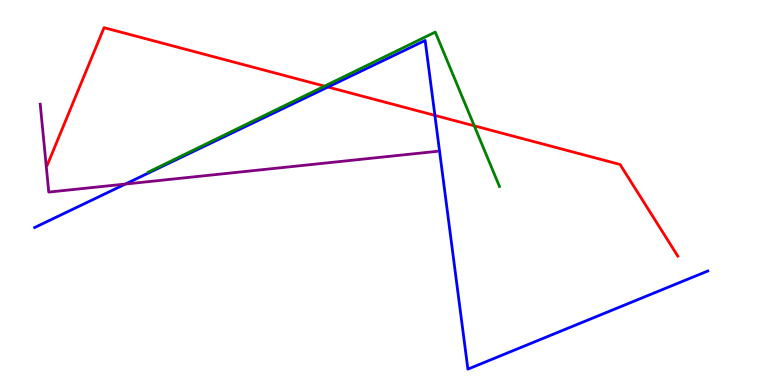[{'lines': ['blue', 'red'], 'intersections': [{'x': 4.23, 'y': 7.74}, {'x': 5.61, 'y': 7.0}]}, {'lines': ['green', 'red'], 'intersections': [{'x': 4.19, 'y': 7.76}, {'x': 6.12, 'y': 6.73}]}, {'lines': ['purple', 'red'], 'intersections': []}, {'lines': ['blue', 'green'], 'intersections': []}, {'lines': ['blue', 'purple'], 'intersections': [{'x': 1.62, 'y': 5.22}]}, {'lines': ['green', 'purple'], 'intersections': []}]